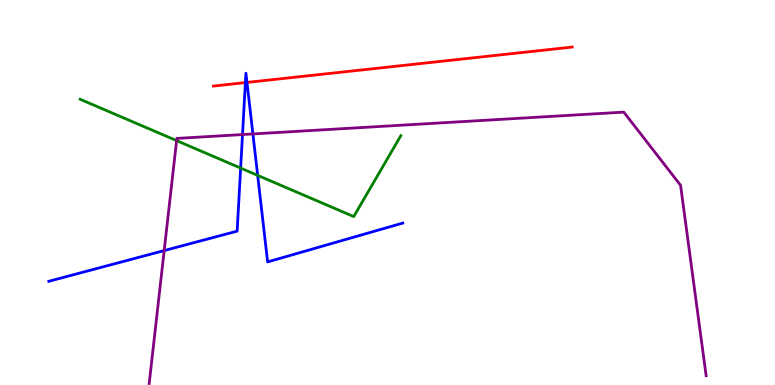[{'lines': ['blue', 'red'], 'intersections': [{'x': 3.17, 'y': 7.85}, {'x': 3.19, 'y': 7.86}]}, {'lines': ['green', 'red'], 'intersections': []}, {'lines': ['purple', 'red'], 'intersections': []}, {'lines': ['blue', 'green'], 'intersections': [{'x': 3.11, 'y': 5.63}, {'x': 3.32, 'y': 5.44}]}, {'lines': ['blue', 'purple'], 'intersections': [{'x': 2.12, 'y': 3.49}, {'x': 3.13, 'y': 6.51}, {'x': 3.26, 'y': 6.52}]}, {'lines': ['green', 'purple'], 'intersections': [{'x': 2.28, 'y': 6.35}]}]